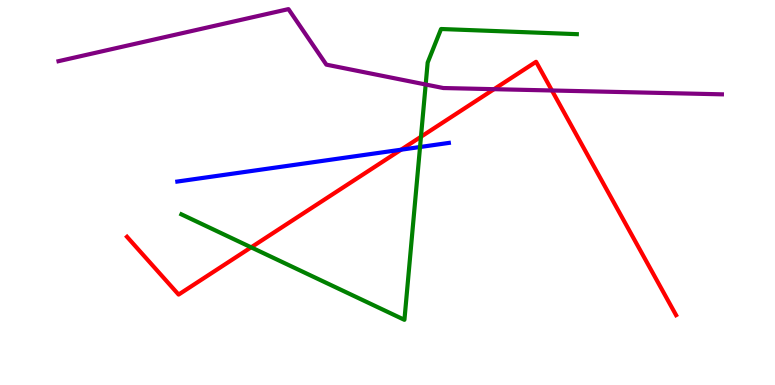[{'lines': ['blue', 'red'], 'intersections': [{'x': 5.18, 'y': 6.11}]}, {'lines': ['green', 'red'], 'intersections': [{'x': 3.24, 'y': 3.58}, {'x': 5.43, 'y': 6.45}]}, {'lines': ['purple', 'red'], 'intersections': [{'x': 6.37, 'y': 7.68}, {'x': 7.12, 'y': 7.65}]}, {'lines': ['blue', 'green'], 'intersections': [{'x': 5.42, 'y': 6.18}]}, {'lines': ['blue', 'purple'], 'intersections': []}, {'lines': ['green', 'purple'], 'intersections': [{'x': 5.49, 'y': 7.81}]}]